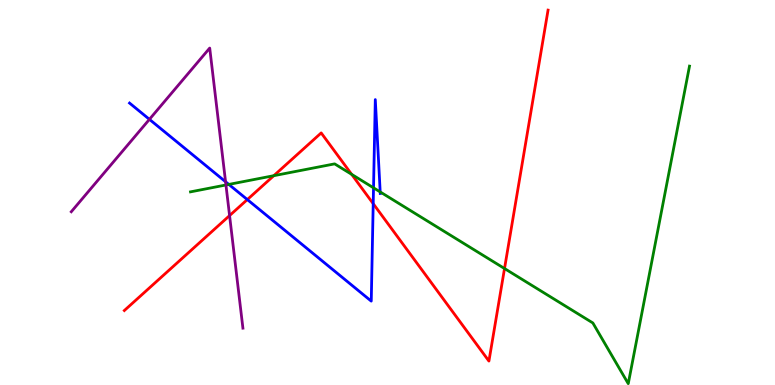[{'lines': ['blue', 'red'], 'intersections': [{'x': 3.19, 'y': 4.82}, {'x': 4.82, 'y': 4.71}]}, {'lines': ['green', 'red'], 'intersections': [{'x': 3.53, 'y': 5.44}, {'x': 4.54, 'y': 5.47}, {'x': 6.51, 'y': 3.03}]}, {'lines': ['purple', 'red'], 'intersections': [{'x': 2.96, 'y': 4.4}]}, {'lines': ['blue', 'green'], 'intersections': [{'x': 2.95, 'y': 5.21}, {'x': 4.82, 'y': 5.12}, {'x': 4.91, 'y': 5.01}]}, {'lines': ['blue', 'purple'], 'intersections': [{'x': 1.93, 'y': 6.9}, {'x': 2.91, 'y': 5.28}]}, {'lines': ['green', 'purple'], 'intersections': [{'x': 2.92, 'y': 5.2}]}]